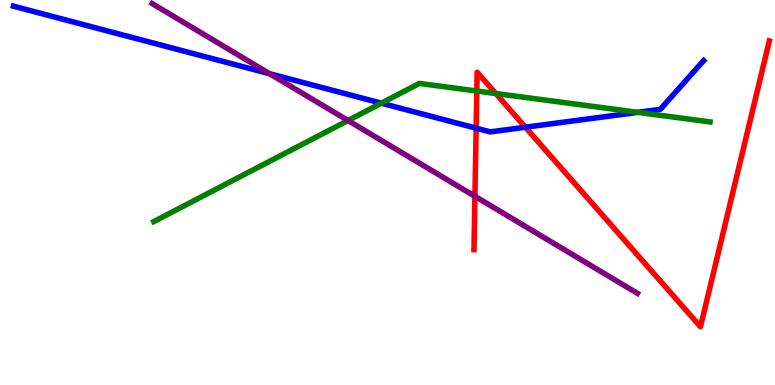[{'lines': ['blue', 'red'], 'intersections': [{'x': 6.14, 'y': 6.67}, {'x': 6.78, 'y': 6.7}]}, {'lines': ['green', 'red'], 'intersections': [{'x': 6.15, 'y': 7.64}, {'x': 6.4, 'y': 7.57}]}, {'lines': ['purple', 'red'], 'intersections': [{'x': 6.13, 'y': 4.9}]}, {'lines': ['blue', 'green'], 'intersections': [{'x': 4.92, 'y': 7.32}, {'x': 8.23, 'y': 7.08}]}, {'lines': ['blue', 'purple'], 'intersections': [{'x': 3.48, 'y': 8.08}]}, {'lines': ['green', 'purple'], 'intersections': [{'x': 4.49, 'y': 6.87}]}]